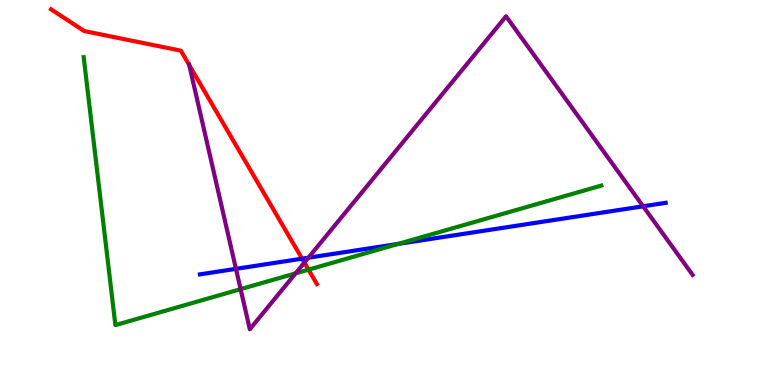[{'lines': ['blue', 'red'], 'intersections': [{'x': 3.9, 'y': 3.28}]}, {'lines': ['green', 'red'], 'intersections': [{'x': 3.98, 'y': 3.0}]}, {'lines': ['purple', 'red'], 'intersections': [{'x': 2.44, 'y': 8.31}, {'x': 3.93, 'y': 3.18}]}, {'lines': ['blue', 'green'], 'intersections': [{'x': 5.14, 'y': 3.66}]}, {'lines': ['blue', 'purple'], 'intersections': [{'x': 3.04, 'y': 3.02}, {'x': 3.98, 'y': 3.31}, {'x': 8.3, 'y': 4.64}]}, {'lines': ['green', 'purple'], 'intersections': [{'x': 3.1, 'y': 2.49}, {'x': 3.81, 'y': 2.9}]}]